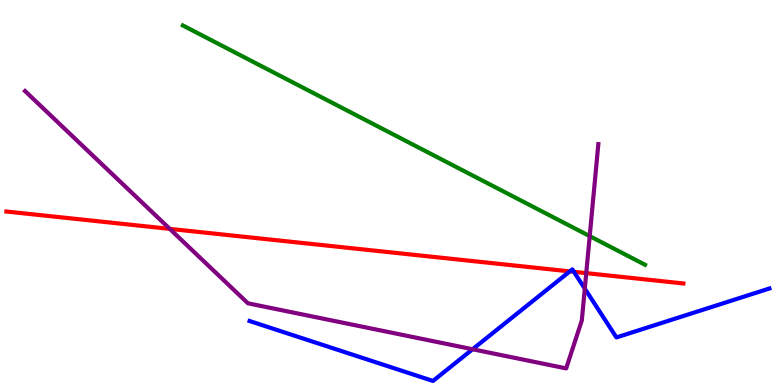[{'lines': ['blue', 'red'], 'intersections': [{'x': 7.35, 'y': 2.95}, {'x': 7.4, 'y': 2.94}]}, {'lines': ['green', 'red'], 'intersections': []}, {'lines': ['purple', 'red'], 'intersections': [{'x': 2.19, 'y': 4.06}, {'x': 7.56, 'y': 2.91}]}, {'lines': ['blue', 'green'], 'intersections': []}, {'lines': ['blue', 'purple'], 'intersections': [{'x': 6.1, 'y': 0.929}, {'x': 7.55, 'y': 2.5}]}, {'lines': ['green', 'purple'], 'intersections': [{'x': 7.61, 'y': 3.87}]}]